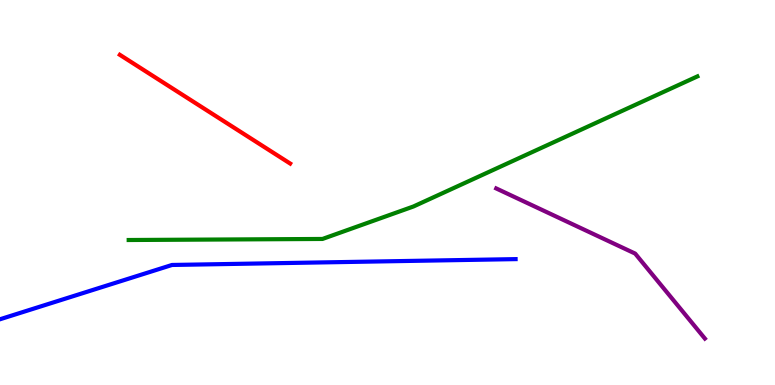[{'lines': ['blue', 'red'], 'intersections': []}, {'lines': ['green', 'red'], 'intersections': []}, {'lines': ['purple', 'red'], 'intersections': []}, {'lines': ['blue', 'green'], 'intersections': []}, {'lines': ['blue', 'purple'], 'intersections': []}, {'lines': ['green', 'purple'], 'intersections': []}]